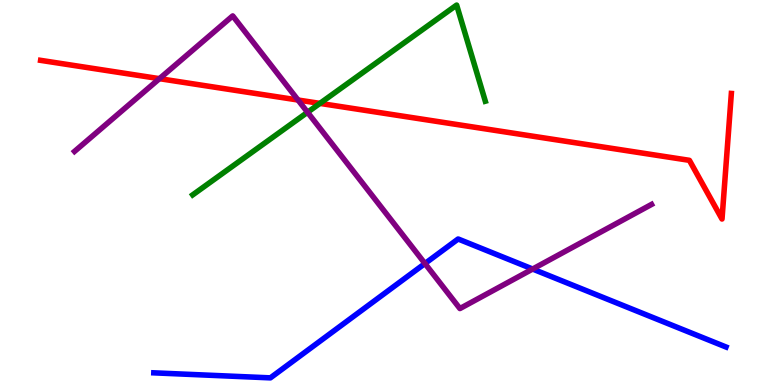[{'lines': ['blue', 'red'], 'intersections': []}, {'lines': ['green', 'red'], 'intersections': [{'x': 4.13, 'y': 7.31}]}, {'lines': ['purple', 'red'], 'intersections': [{'x': 2.06, 'y': 7.96}, {'x': 3.85, 'y': 7.4}]}, {'lines': ['blue', 'green'], 'intersections': []}, {'lines': ['blue', 'purple'], 'intersections': [{'x': 5.48, 'y': 3.15}, {'x': 6.87, 'y': 3.01}]}, {'lines': ['green', 'purple'], 'intersections': [{'x': 3.97, 'y': 7.08}]}]